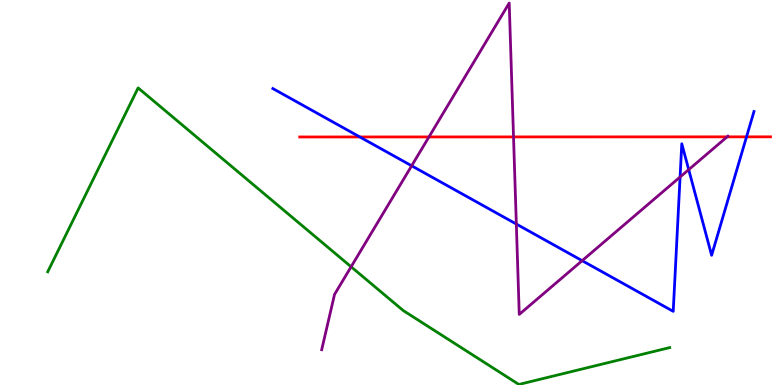[{'lines': ['blue', 'red'], 'intersections': [{'x': 4.64, 'y': 6.44}, {'x': 9.63, 'y': 6.45}]}, {'lines': ['green', 'red'], 'intersections': []}, {'lines': ['purple', 'red'], 'intersections': [{'x': 5.53, 'y': 6.44}, {'x': 6.63, 'y': 6.44}, {'x': 9.38, 'y': 6.45}]}, {'lines': ['blue', 'green'], 'intersections': []}, {'lines': ['blue', 'purple'], 'intersections': [{'x': 5.31, 'y': 5.69}, {'x': 6.66, 'y': 4.18}, {'x': 7.51, 'y': 3.23}, {'x': 8.78, 'y': 5.4}, {'x': 8.89, 'y': 5.59}]}, {'lines': ['green', 'purple'], 'intersections': [{'x': 4.53, 'y': 3.07}]}]